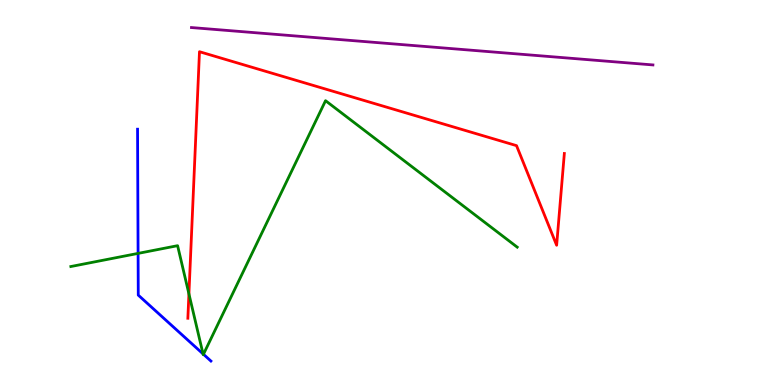[{'lines': ['blue', 'red'], 'intersections': []}, {'lines': ['green', 'red'], 'intersections': [{'x': 2.44, 'y': 2.37}]}, {'lines': ['purple', 'red'], 'intersections': []}, {'lines': ['blue', 'green'], 'intersections': [{'x': 1.78, 'y': 3.42}, {'x': 2.62, 'y': 0.808}, {'x': 2.63, 'y': 0.798}]}, {'lines': ['blue', 'purple'], 'intersections': []}, {'lines': ['green', 'purple'], 'intersections': []}]